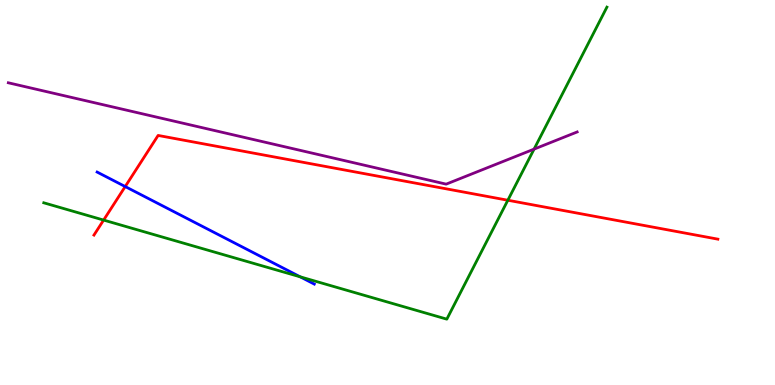[{'lines': ['blue', 'red'], 'intersections': [{'x': 1.62, 'y': 5.15}]}, {'lines': ['green', 'red'], 'intersections': [{'x': 1.34, 'y': 4.28}, {'x': 6.55, 'y': 4.8}]}, {'lines': ['purple', 'red'], 'intersections': []}, {'lines': ['blue', 'green'], 'intersections': [{'x': 3.87, 'y': 2.81}]}, {'lines': ['blue', 'purple'], 'intersections': []}, {'lines': ['green', 'purple'], 'intersections': [{'x': 6.89, 'y': 6.13}]}]